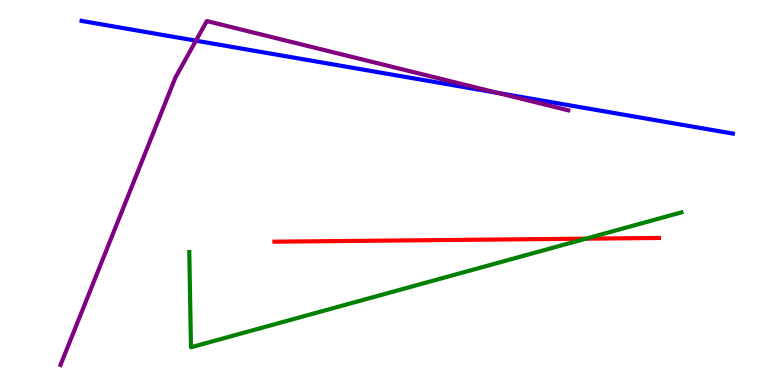[{'lines': ['blue', 'red'], 'intersections': []}, {'lines': ['green', 'red'], 'intersections': [{'x': 7.56, 'y': 3.8}]}, {'lines': ['purple', 'red'], 'intersections': []}, {'lines': ['blue', 'green'], 'intersections': []}, {'lines': ['blue', 'purple'], 'intersections': [{'x': 2.53, 'y': 8.94}, {'x': 6.42, 'y': 7.59}]}, {'lines': ['green', 'purple'], 'intersections': []}]